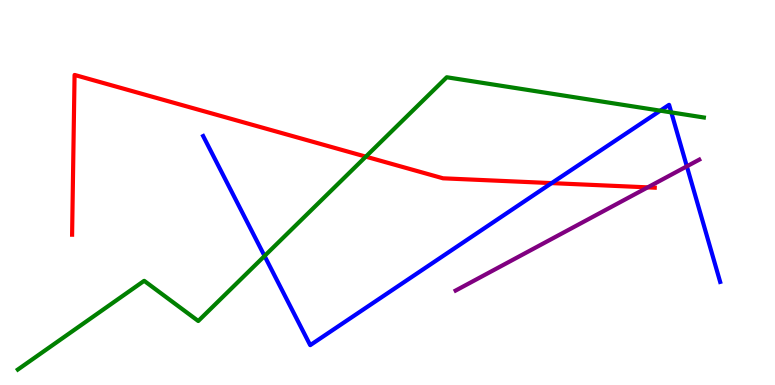[{'lines': ['blue', 'red'], 'intersections': [{'x': 7.12, 'y': 5.24}]}, {'lines': ['green', 'red'], 'intersections': [{'x': 4.72, 'y': 5.93}]}, {'lines': ['purple', 'red'], 'intersections': [{'x': 8.36, 'y': 5.13}]}, {'lines': ['blue', 'green'], 'intersections': [{'x': 3.41, 'y': 3.35}, {'x': 8.52, 'y': 7.13}, {'x': 8.66, 'y': 7.08}]}, {'lines': ['blue', 'purple'], 'intersections': [{'x': 8.86, 'y': 5.68}]}, {'lines': ['green', 'purple'], 'intersections': []}]